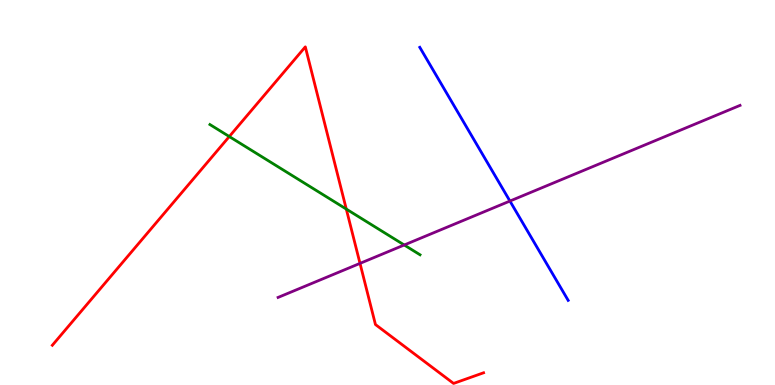[{'lines': ['blue', 'red'], 'intersections': []}, {'lines': ['green', 'red'], 'intersections': [{'x': 2.96, 'y': 6.45}, {'x': 4.47, 'y': 4.57}]}, {'lines': ['purple', 'red'], 'intersections': [{'x': 4.65, 'y': 3.16}]}, {'lines': ['blue', 'green'], 'intersections': []}, {'lines': ['blue', 'purple'], 'intersections': [{'x': 6.58, 'y': 4.78}]}, {'lines': ['green', 'purple'], 'intersections': [{'x': 5.22, 'y': 3.64}]}]